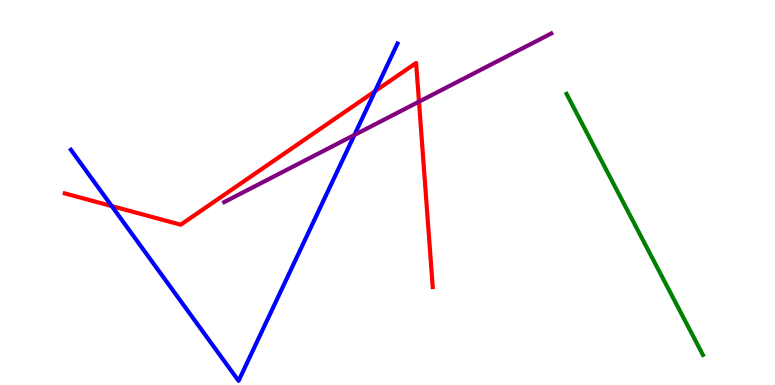[{'lines': ['blue', 'red'], 'intersections': [{'x': 1.44, 'y': 4.65}, {'x': 4.84, 'y': 7.63}]}, {'lines': ['green', 'red'], 'intersections': []}, {'lines': ['purple', 'red'], 'intersections': [{'x': 5.41, 'y': 7.36}]}, {'lines': ['blue', 'green'], 'intersections': []}, {'lines': ['blue', 'purple'], 'intersections': [{'x': 4.57, 'y': 6.49}]}, {'lines': ['green', 'purple'], 'intersections': []}]